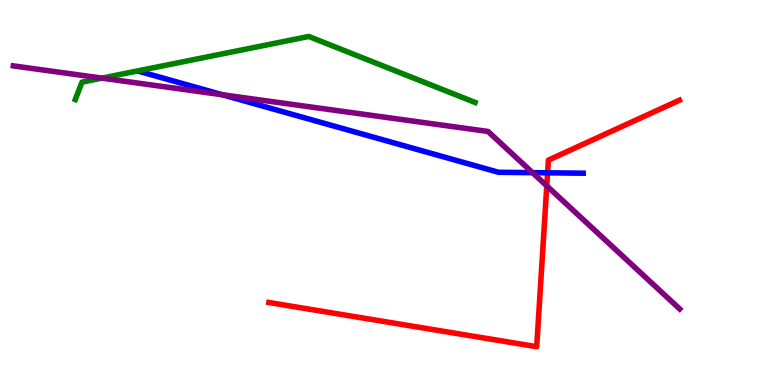[{'lines': ['blue', 'red'], 'intersections': [{'x': 7.07, 'y': 5.51}]}, {'lines': ['green', 'red'], 'intersections': []}, {'lines': ['purple', 'red'], 'intersections': [{'x': 7.06, 'y': 5.17}]}, {'lines': ['blue', 'green'], 'intersections': []}, {'lines': ['blue', 'purple'], 'intersections': [{'x': 2.87, 'y': 7.54}, {'x': 6.87, 'y': 5.52}]}, {'lines': ['green', 'purple'], 'intersections': [{'x': 1.32, 'y': 7.97}]}]